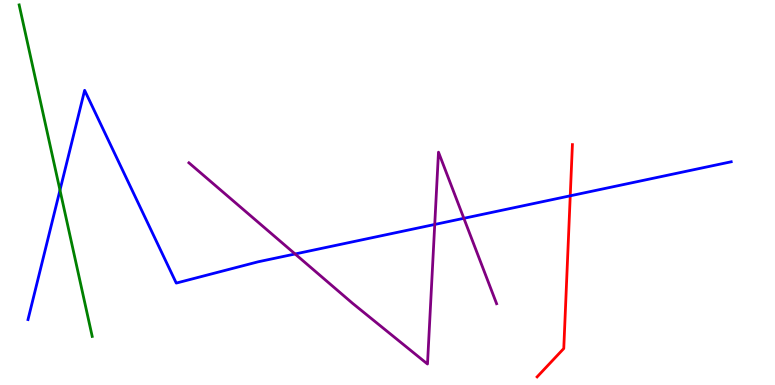[{'lines': ['blue', 'red'], 'intersections': [{'x': 7.36, 'y': 4.91}]}, {'lines': ['green', 'red'], 'intersections': []}, {'lines': ['purple', 'red'], 'intersections': []}, {'lines': ['blue', 'green'], 'intersections': [{'x': 0.774, 'y': 5.06}]}, {'lines': ['blue', 'purple'], 'intersections': [{'x': 3.81, 'y': 3.4}, {'x': 5.61, 'y': 4.17}, {'x': 5.99, 'y': 4.33}]}, {'lines': ['green', 'purple'], 'intersections': []}]